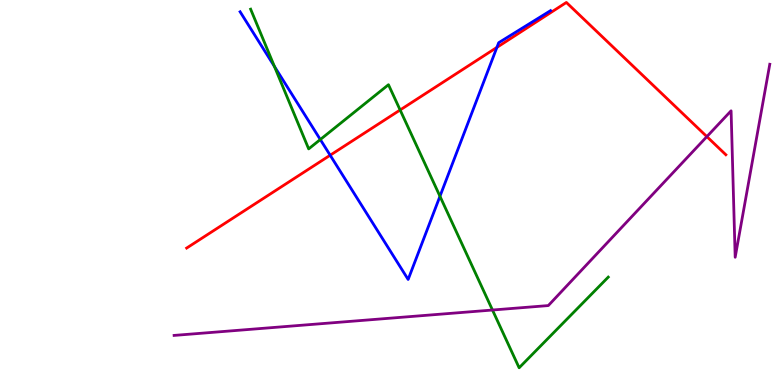[{'lines': ['blue', 'red'], 'intersections': [{'x': 4.26, 'y': 5.97}, {'x': 6.41, 'y': 8.77}]}, {'lines': ['green', 'red'], 'intersections': [{'x': 5.16, 'y': 7.14}]}, {'lines': ['purple', 'red'], 'intersections': [{'x': 9.12, 'y': 6.45}]}, {'lines': ['blue', 'green'], 'intersections': [{'x': 3.54, 'y': 8.27}, {'x': 4.13, 'y': 6.38}, {'x': 5.68, 'y': 4.9}]}, {'lines': ['blue', 'purple'], 'intersections': []}, {'lines': ['green', 'purple'], 'intersections': [{'x': 6.35, 'y': 1.95}]}]